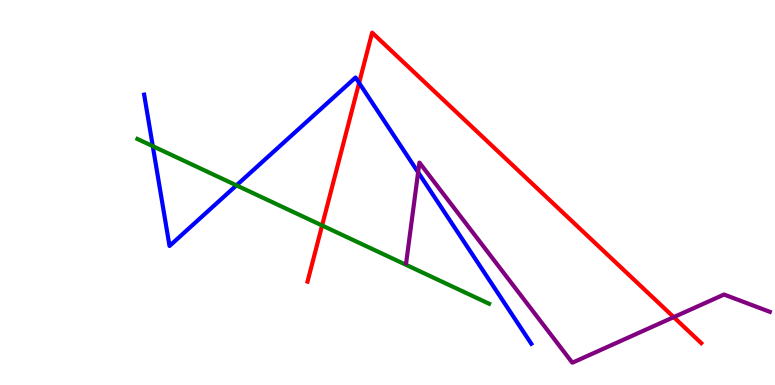[{'lines': ['blue', 'red'], 'intersections': [{'x': 4.63, 'y': 7.85}]}, {'lines': ['green', 'red'], 'intersections': [{'x': 4.16, 'y': 4.14}]}, {'lines': ['purple', 'red'], 'intersections': [{'x': 8.69, 'y': 1.76}]}, {'lines': ['blue', 'green'], 'intersections': [{'x': 1.97, 'y': 6.2}, {'x': 3.05, 'y': 5.19}]}, {'lines': ['blue', 'purple'], 'intersections': [{'x': 5.4, 'y': 5.52}]}, {'lines': ['green', 'purple'], 'intersections': []}]